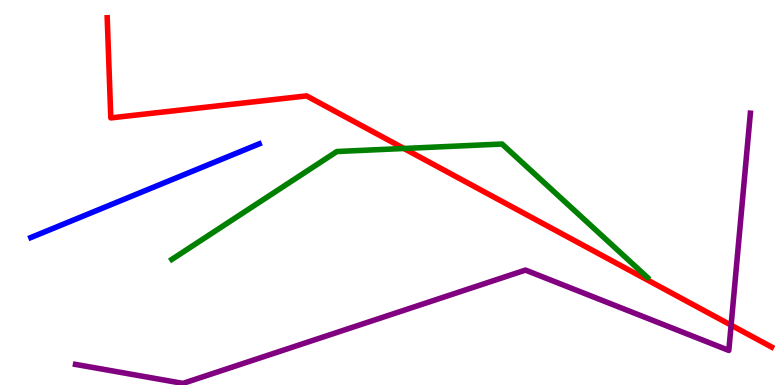[{'lines': ['blue', 'red'], 'intersections': []}, {'lines': ['green', 'red'], 'intersections': [{'x': 5.21, 'y': 6.14}]}, {'lines': ['purple', 'red'], 'intersections': [{'x': 9.43, 'y': 1.55}]}, {'lines': ['blue', 'green'], 'intersections': []}, {'lines': ['blue', 'purple'], 'intersections': []}, {'lines': ['green', 'purple'], 'intersections': []}]